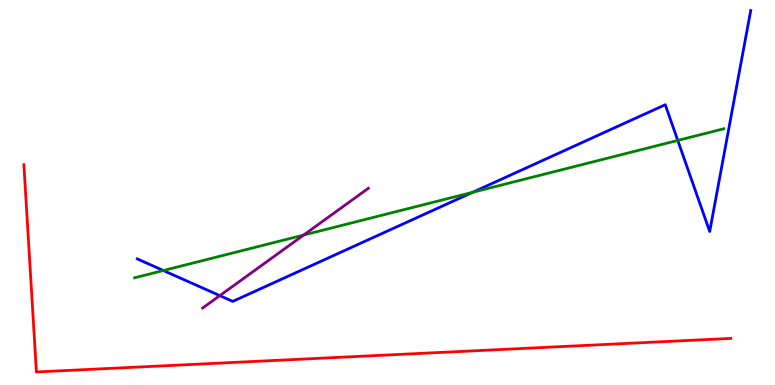[{'lines': ['blue', 'red'], 'intersections': []}, {'lines': ['green', 'red'], 'intersections': []}, {'lines': ['purple', 'red'], 'intersections': []}, {'lines': ['blue', 'green'], 'intersections': [{'x': 2.11, 'y': 2.97}, {'x': 6.1, 'y': 5.01}, {'x': 8.75, 'y': 6.35}]}, {'lines': ['blue', 'purple'], 'intersections': [{'x': 2.84, 'y': 2.32}]}, {'lines': ['green', 'purple'], 'intersections': [{'x': 3.92, 'y': 3.9}]}]